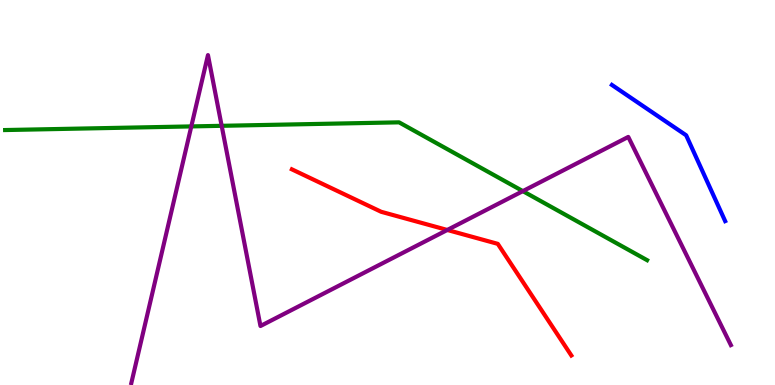[{'lines': ['blue', 'red'], 'intersections': []}, {'lines': ['green', 'red'], 'intersections': []}, {'lines': ['purple', 'red'], 'intersections': [{'x': 5.77, 'y': 4.03}]}, {'lines': ['blue', 'green'], 'intersections': []}, {'lines': ['blue', 'purple'], 'intersections': []}, {'lines': ['green', 'purple'], 'intersections': [{'x': 2.47, 'y': 6.72}, {'x': 2.86, 'y': 6.73}, {'x': 6.75, 'y': 5.04}]}]